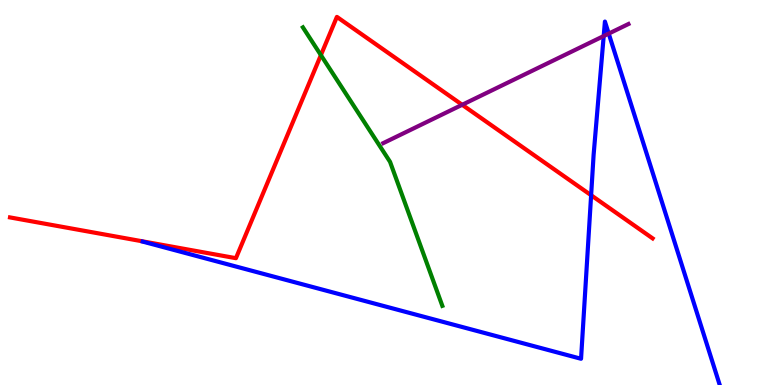[{'lines': ['blue', 'red'], 'intersections': [{'x': 7.63, 'y': 4.93}]}, {'lines': ['green', 'red'], 'intersections': [{'x': 4.14, 'y': 8.57}]}, {'lines': ['purple', 'red'], 'intersections': [{'x': 5.96, 'y': 7.28}]}, {'lines': ['blue', 'green'], 'intersections': []}, {'lines': ['blue', 'purple'], 'intersections': [{'x': 7.79, 'y': 9.06}, {'x': 7.85, 'y': 9.13}]}, {'lines': ['green', 'purple'], 'intersections': []}]